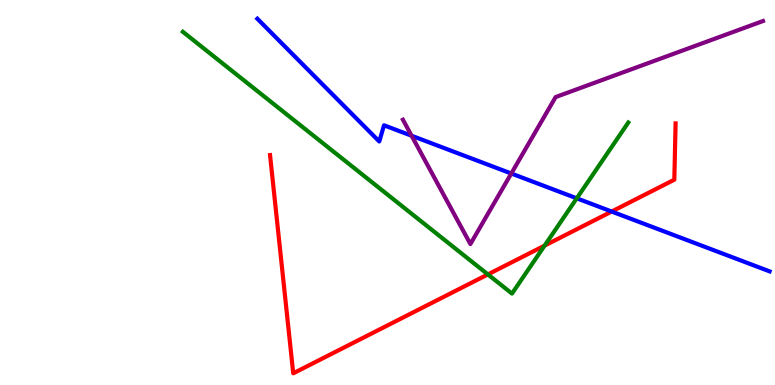[{'lines': ['blue', 'red'], 'intersections': [{'x': 7.89, 'y': 4.51}]}, {'lines': ['green', 'red'], 'intersections': [{'x': 6.3, 'y': 2.87}, {'x': 7.03, 'y': 3.62}]}, {'lines': ['purple', 'red'], 'intersections': []}, {'lines': ['blue', 'green'], 'intersections': [{'x': 7.44, 'y': 4.85}]}, {'lines': ['blue', 'purple'], 'intersections': [{'x': 5.31, 'y': 6.47}, {'x': 6.6, 'y': 5.49}]}, {'lines': ['green', 'purple'], 'intersections': []}]